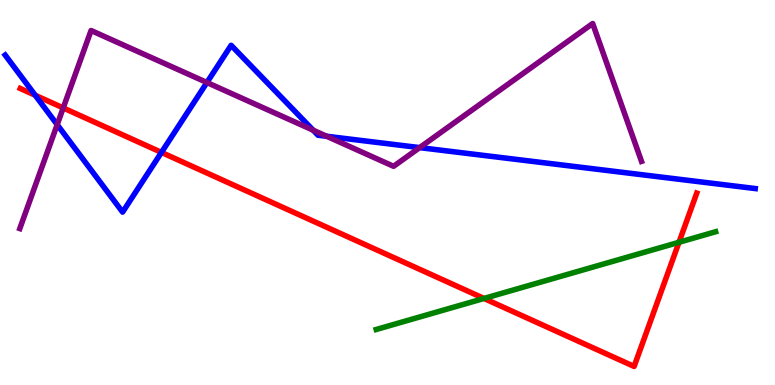[{'lines': ['blue', 'red'], 'intersections': [{'x': 0.454, 'y': 7.53}, {'x': 2.08, 'y': 6.04}]}, {'lines': ['green', 'red'], 'intersections': [{'x': 6.25, 'y': 2.25}, {'x': 8.76, 'y': 3.71}]}, {'lines': ['purple', 'red'], 'intersections': [{'x': 0.816, 'y': 7.2}]}, {'lines': ['blue', 'green'], 'intersections': []}, {'lines': ['blue', 'purple'], 'intersections': [{'x': 0.738, 'y': 6.76}, {'x': 2.67, 'y': 7.86}, {'x': 4.04, 'y': 6.62}, {'x': 4.22, 'y': 6.46}, {'x': 5.41, 'y': 6.17}]}, {'lines': ['green', 'purple'], 'intersections': []}]